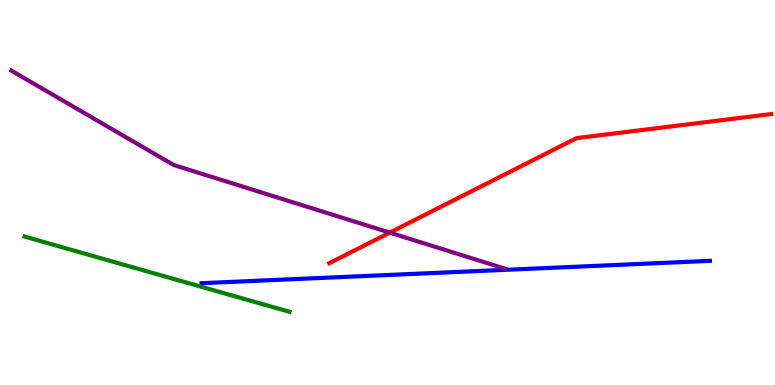[{'lines': ['blue', 'red'], 'intersections': []}, {'lines': ['green', 'red'], 'intersections': []}, {'lines': ['purple', 'red'], 'intersections': [{'x': 5.03, 'y': 3.96}]}, {'lines': ['blue', 'green'], 'intersections': []}, {'lines': ['blue', 'purple'], 'intersections': []}, {'lines': ['green', 'purple'], 'intersections': []}]